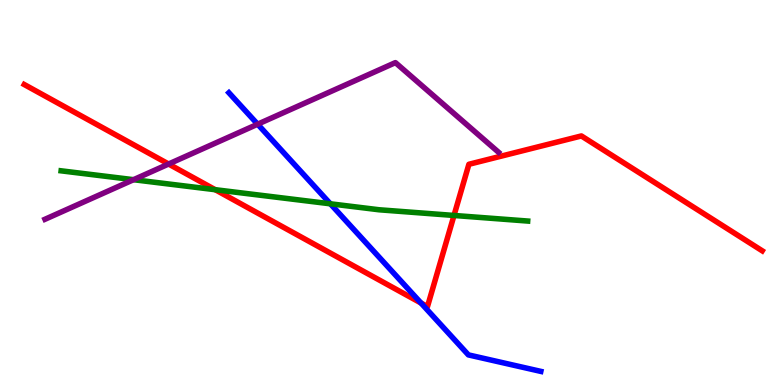[{'lines': ['blue', 'red'], 'intersections': [{'x': 5.43, 'y': 2.13}]}, {'lines': ['green', 'red'], 'intersections': [{'x': 2.78, 'y': 5.07}, {'x': 5.86, 'y': 4.4}]}, {'lines': ['purple', 'red'], 'intersections': [{'x': 2.18, 'y': 5.74}]}, {'lines': ['blue', 'green'], 'intersections': [{'x': 4.26, 'y': 4.71}]}, {'lines': ['blue', 'purple'], 'intersections': [{'x': 3.32, 'y': 6.77}]}, {'lines': ['green', 'purple'], 'intersections': [{'x': 1.72, 'y': 5.33}]}]